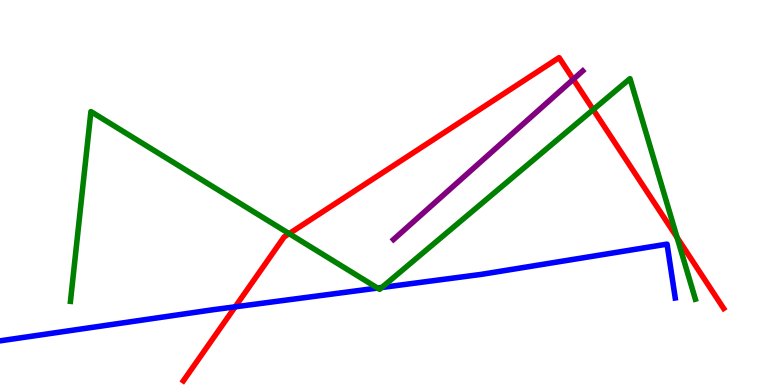[{'lines': ['blue', 'red'], 'intersections': [{'x': 3.03, 'y': 2.03}]}, {'lines': ['green', 'red'], 'intersections': [{'x': 3.73, 'y': 3.93}, {'x': 7.65, 'y': 7.15}, {'x': 8.74, 'y': 3.83}]}, {'lines': ['purple', 'red'], 'intersections': [{'x': 7.4, 'y': 7.94}]}, {'lines': ['blue', 'green'], 'intersections': [{'x': 4.87, 'y': 2.52}, {'x': 4.93, 'y': 2.53}]}, {'lines': ['blue', 'purple'], 'intersections': []}, {'lines': ['green', 'purple'], 'intersections': []}]